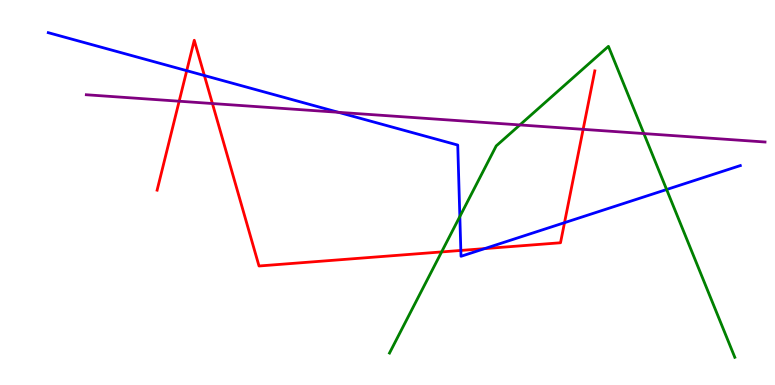[{'lines': ['blue', 'red'], 'intersections': [{'x': 2.41, 'y': 8.16}, {'x': 2.64, 'y': 8.04}, {'x': 5.95, 'y': 3.5}, {'x': 6.25, 'y': 3.54}, {'x': 7.28, 'y': 4.22}]}, {'lines': ['green', 'red'], 'intersections': [{'x': 5.7, 'y': 3.46}]}, {'lines': ['purple', 'red'], 'intersections': [{'x': 2.31, 'y': 7.37}, {'x': 2.74, 'y': 7.31}, {'x': 7.52, 'y': 6.64}]}, {'lines': ['blue', 'green'], 'intersections': [{'x': 5.93, 'y': 4.38}, {'x': 8.6, 'y': 5.08}]}, {'lines': ['blue', 'purple'], 'intersections': [{'x': 4.37, 'y': 7.08}]}, {'lines': ['green', 'purple'], 'intersections': [{'x': 6.71, 'y': 6.75}, {'x': 8.31, 'y': 6.53}]}]